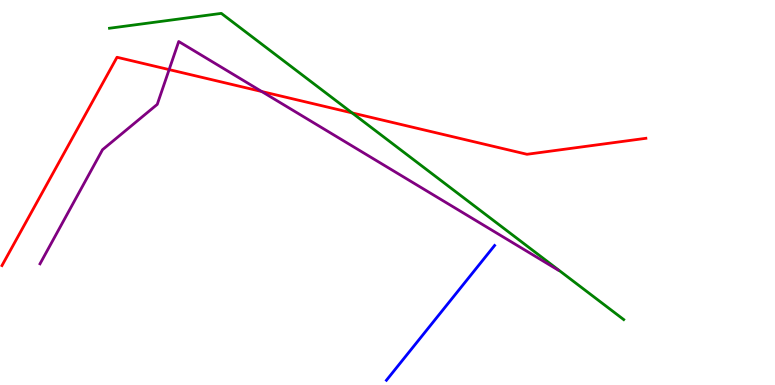[{'lines': ['blue', 'red'], 'intersections': []}, {'lines': ['green', 'red'], 'intersections': [{'x': 4.54, 'y': 7.07}]}, {'lines': ['purple', 'red'], 'intersections': [{'x': 2.18, 'y': 8.19}, {'x': 3.38, 'y': 7.62}]}, {'lines': ['blue', 'green'], 'intersections': []}, {'lines': ['blue', 'purple'], 'intersections': []}, {'lines': ['green', 'purple'], 'intersections': []}]